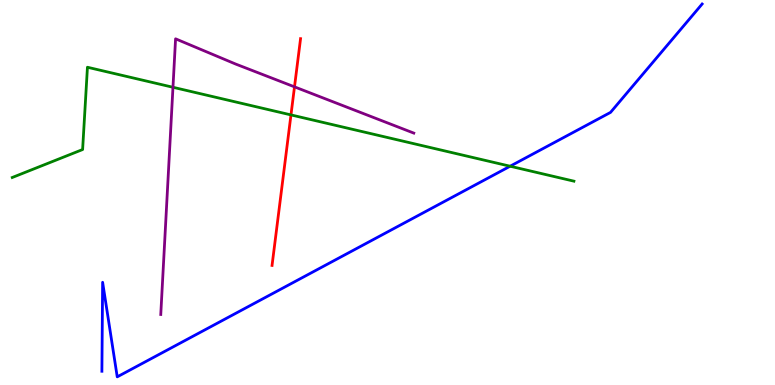[{'lines': ['blue', 'red'], 'intersections': []}, {'lines': ['green', 'red'], 'intersections': [{'x': 3.75, 'y': 7.02}]}, {'lines': ['purple', 'red'], 'intersections': [{'x': 3.8, 'y': 7.74}]}, {'lines': ['blue', 'green'], 'intersections': [{'x': 6.58, 'y': 5.68}]}, {'lines': ['blue', 'purple'], 'intersections': []}, {'lines': ['green', 'purple'], 'intersections': [{'x': 2.23, 'y': 7.73}]}]